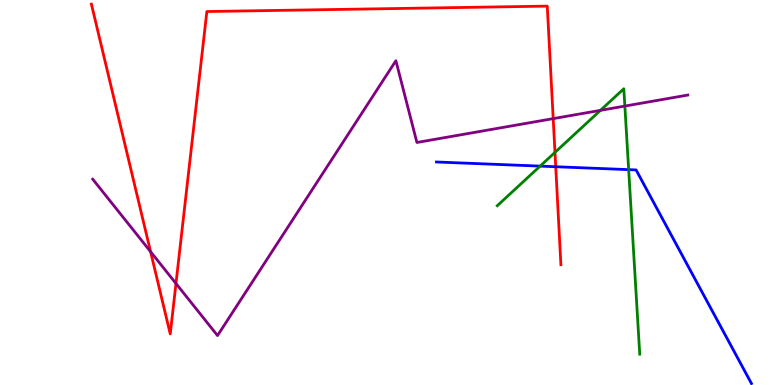[{'lines': ['blue', 'red'], 'intersections': [{'x': 7.17, 'y': 5.67}]}, {'lines': ['green', 'red'], 'intersections': [{'x': 7.16, 'y': 6.04}]}, {'lines': ['purple', 'red'], 'intersections': [{'x': 1.94, 'y': 3.46}, {'x': 2.27, 'y': 2.64}, {'x': 7.14, 'y': 6.92}]}, {'lines': ['blue', 'green'], 'intersections': [{'x': 6.97, 'y': 5.69}, {'x': 8.11, 'y': 5.59}]}, {'lines': ['blue', 'purple'], 'intersections': []}, {'lines': ['green', 'purple'], 'intersections': [{'x': 7.75, 'y': 7.13}, {'x': 8.06, 'y': 7.24}]}]